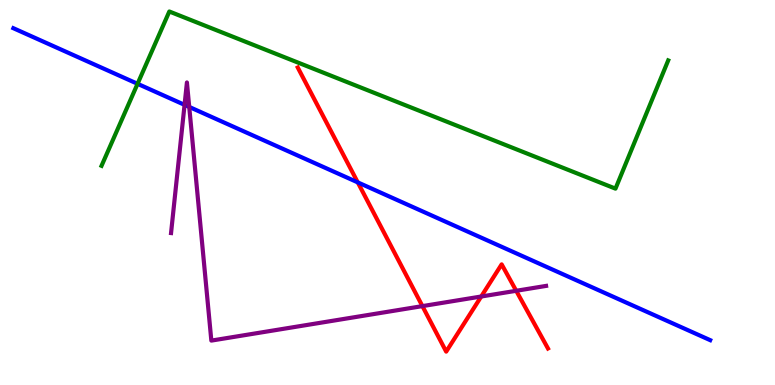[{'lines': ['blue', 'red'], 'intersections': [{'x': 4.62, 'y': 5.26}]}, {'lines': ['green', 'red'], 'intersections': []}, {'lines': ['purple', 'red'], 'intersections': [{'x': 5.45, 'y': 2.05}, {'x': 6.21, 'y': 2.3}, {'x': 6.66, 'y': 2.45}]}, {'lines': ['blue', 'green'], 'intersections': [{'x': 1.78, 'y': 7.82}]}, {'lines': ['blue', 'purple'], 'intersections': [{'x': 2.38, 'y': 7.28}, {'x': 2.44, 'y': 7.22}]}, {'lines': ['green', 'purple'], 'intersections': []}]